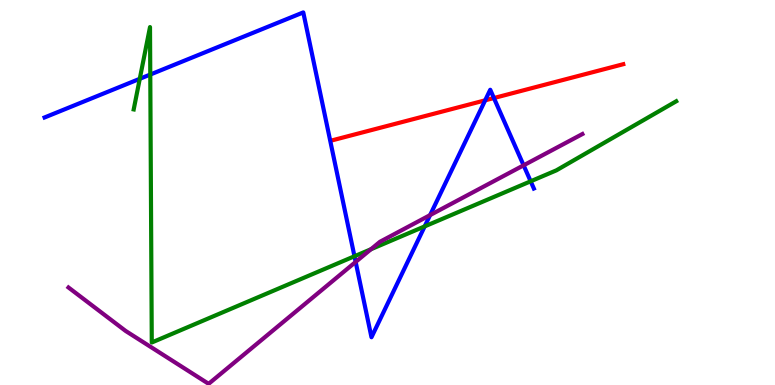[{'lines': ['blue', 'red'], 'intersections': [{'x': 6.26, 'y': 7.39}, {'x': 6.37, 'y': 7.45}]}, {'lines': ['green', 'red'], 'intersections': []}, {'lines': ['purple', 'red'], 'intersections': []}, {'lines': ['blue', 'green'], 'intersections': [{'x': 1.8, 'y': 7.95}, {'x': 1.94, 'y': 8.06}, {'x': 4.57, 'y': 3.34}, {'x': 5.48, 'y': 4.12}, {'x': 6.85, 'y': 5.29}]}, {'lines': ['blue', 'purple'], 'intersections': [{'x': 4.59, 'y': 3.2}, {'x': 5.55, 'y': 4.41}, {'x': 6.76, 'y': 5.71}]}, {'lines': ['green', 'purple'], 'intersections': [{'x': 4.79, 'y': 3.53}]}]